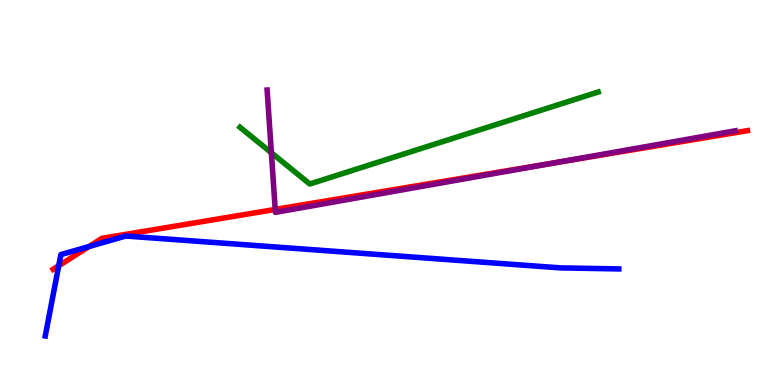[{'lines': ['blue', 'red'], 'intersections': [{'x': 0.758, 'y': 3.1}, {'x': 1.15, 'y': 3.6}]}, {'lines': ['green', 'red'], 'intersections': []}, {'lines': ['purple', 'red'], 'intersections': [{'x': 3.55, 'y': 4.56}, {'x': 7.18, 'y': 5.78}]}, {'lines': ['blue', 'green'], 'intersections': []}, {'lines': ['blue', 'purple'], 'intersections': []}, {'lines': ['green', 'purple'], 'intersections': [{'x': 3.5, 'y': 6.03}]}]